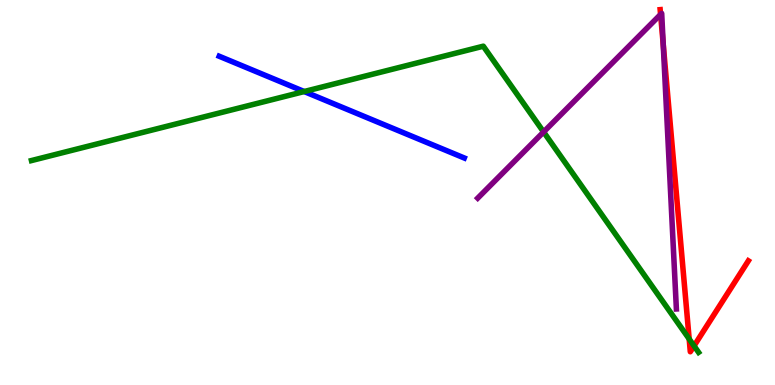[{'lines': ['blue', 'red'], 'intersections': []}, {'lines': ['green', 'red'], 'intersections': [{'x': 8.89, 'y': 1.2}, {'x': 8.96, 'y': 1.02}]}, {'lines': ['purple', 'red'], 'intersections': [{'x': 8.52, 'y': 9.62}, {'x': 8.56, 'y': 8.84}]}, {'lines': ['blue', 'green'], 'intersections': [{'x': 3.93, 'y': 7.62}]}, {'lines': ['blue', 'purple'], 'intersections': []}, {'lines': ['green', 'purple'], 'intersections': [{'x': 7.01, 'y': 6.57}]}]